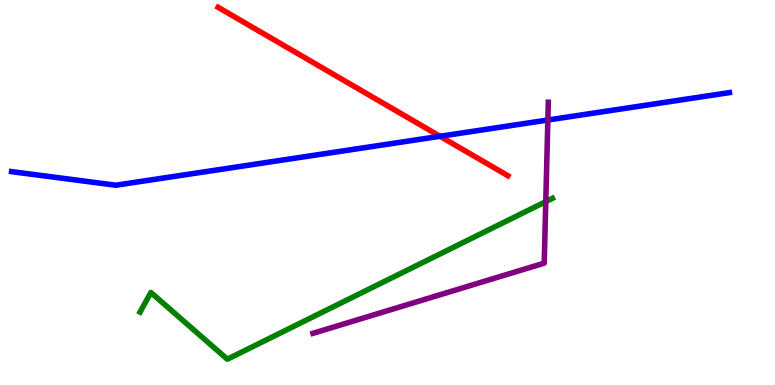[{'lines': ['blue', 'red'], 'intersections': [{'x': 5.68, 'y': 6.46}]}, {'lines': ['green', 'red'], 'intersections': []}, {'lines': ['purple', 'red'], 'intersections': []}, {'lines': ['blue', 'green'], 'intersections': []}, {'lines': ['blue', 'purple'], 'intersections': [{'x': 7.07, 'y': 6.88}]}, {'lines': ['green', 'purple'], 'intersections': [{'x': 7.04, 'y': 4.76}]}]